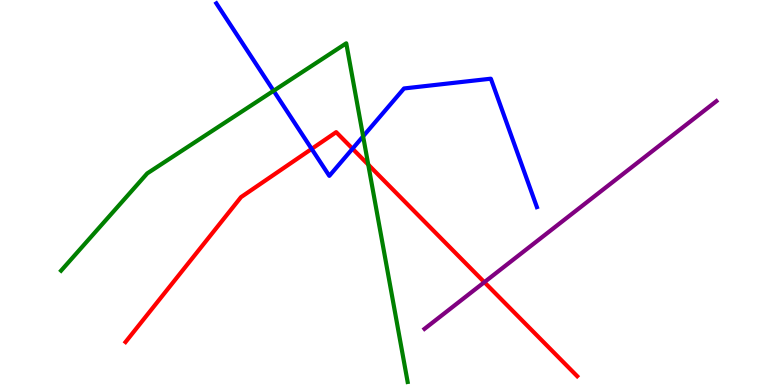[{'lines': ['blue', 'red'], 'intersections': [{'x': 4.02, 'y': 6.13}, {'x': 4.55, 'y': 6.14}]}, {'lines': ['green', 'red'], 'intersections': [{'x': 4.75, 'y': 5.72}]}, {'lines': ['purple', 'red'], 'intersections': [{'x': 6.25, 'y': 2.67}]}, {'lines': ['blue', 'green'], 'intersections': [{'x': 3.53, 'y': 7.64}, {'x': 4.69, 'y': 6.46}]}, {'lines': ['blue', 'purple'], 'intersections': []}, {'lines': ['green', 'purple'], 'intersections': []}]